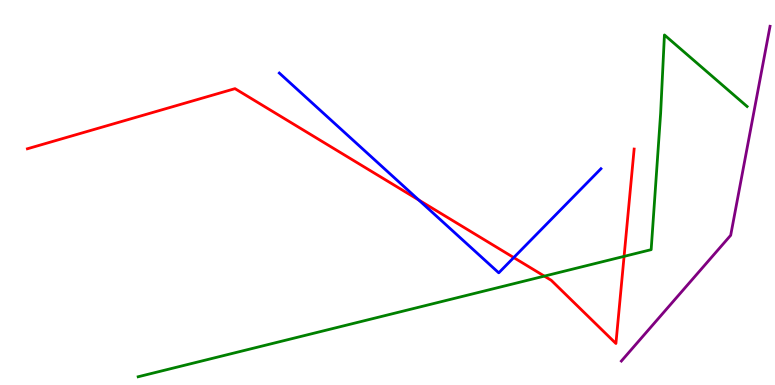[{'lines': ['blue', 'red'], 'intersections': [{'x': 5.4, 'y': 4.8}, {'x': 6.63, 'y': 3.31}]}, {'lines': ['green', 'red'], 'intersections': [{'x': 7.02, 'y': 2.83}, {'x': 8.05, 'y': 3.34}]}, {'lines': ['purple', 'red'], 'intersections': []}, {'lines': ['blue', 'green'], 'intersections': []}, {'lines': ['blue', 'purple'], 'intersections': []}, {'lines': ['green', 'purple'], 'intersections': []}]